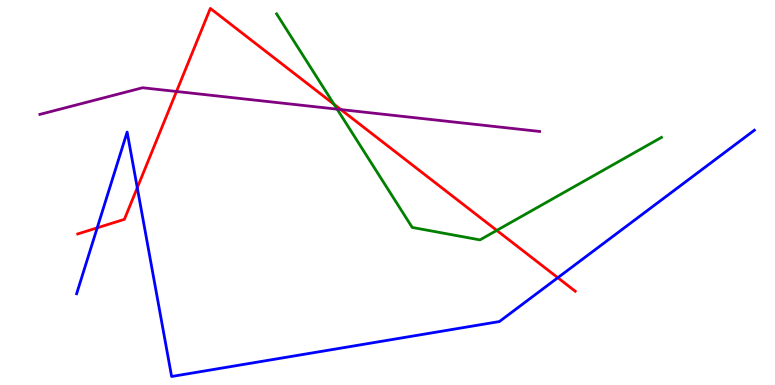[{'lines': ['blue', 'red'], 'intersections': [{'x': 1.25, 'y': 4.08}, {'x': 1.77, 'y': 5.12}, {'x': 7.2, 'y': 2.79}]}, {'lines': ['green', 'red'], 'intersections': [{'x': 4.31, 'y': 7.29}, {'x': 6.41, 'y': 4.02}]}, {'lines': ['purple', 'red'], 'intersections': [{'x': 2.28, 'y': 7.62}, {'x': 4.4, 'y': 7.15}]}, {'lines': ['blue', 'green'], 'intersections': []}, {'lines': ['blue', 'purple'], 'intersections': []}, {'lines': ['green', 'purple'], 'intersections': [{'x': 4.35, 'y': 7.16}]}]